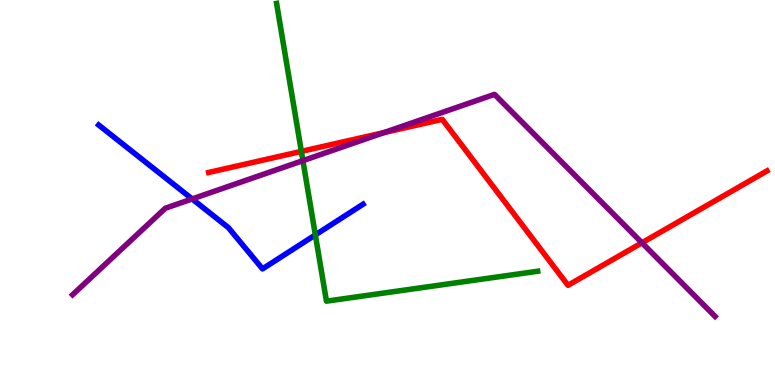[{'lines': ['blue', 'red'], 'intersections': []}, {'lines': ['green', 'red'], 'intersections': [{'x': 3.89, 'y': 6.07}]}, {'lines': ['purple', 'red'], 'intersections': [{'x': 4.96, 'y': 6.56}, {'x': 8.28, 'y': 3.69}]}, {'lines': ['blue', 'green'], 'intersections': [{'x': 4.07, 'y': 3.9}]}, {'lines': ['blue', 'purple'], 'intersections': [{'x': 2.48, 'y': 4.83}]}, {'lines': ['green', 'purple'], 'intersections': [{'x': 3.91, 'y': 5.83}]}]